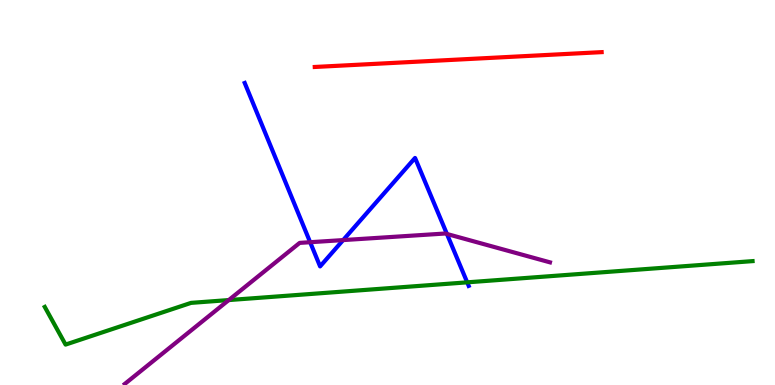[{'lines': ['blue', 'red'], 'intersections': []}, {'lines': ['green', 'red'], 'intersections': []}, {'lines': ['purple', 'red'], 'intersections': []}, {'lines': ['blue', 'green'], 'intersections': [{'x': 6.03, 'y': 2.67}]}, {'lines': ['blue', 'purple'], 'intersections': [{'x': 4.0, 'y': 3.71}, {'x': 4.43, 'y': 3.76}, {'x': 5.77, 'y': 3.92}]}, {'lines': ['green', 'purple'], 'intersections': [{'x': 2.95, 'y': 2.21}]}]